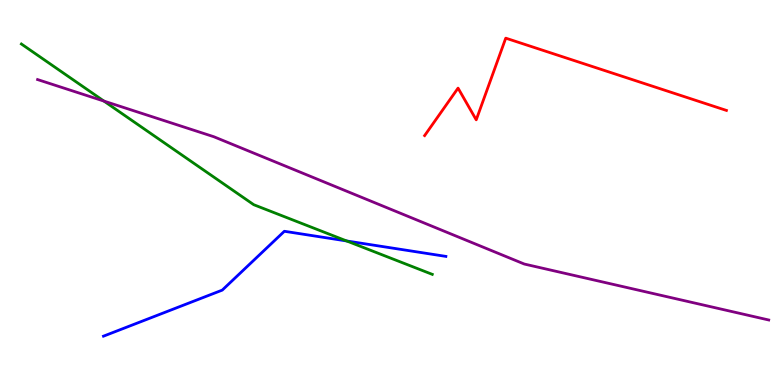[{'lines': ['blue', 'red'], 'intersections': []}, {'lines': ['green', 'red'], 'intersections': []}, {'lines': ['purple', 'red'], 'intersections': []}, {'lines': ['blue', 'green'], 'intersections': [{'x': 4.47, 'y': 3.74}]}, {'lines': ['blue', 'purple'], 'intersections': []}, {'lines': ['green', 'purple'], 'intersections': [{'x': 1.34, 'y': 7.37}]}]